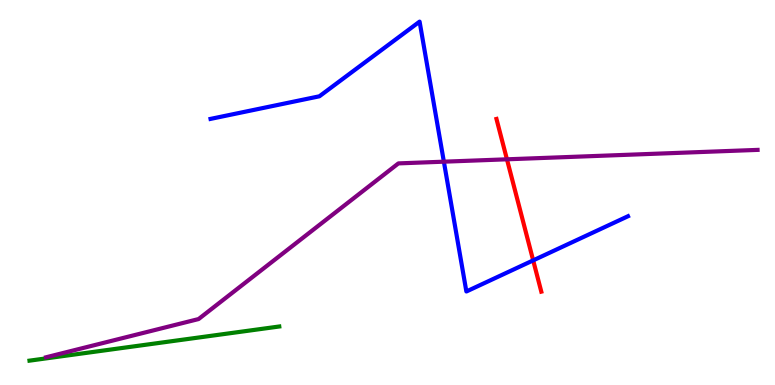[{'lines': ['blue', 'red'], 'intersections': [{'x': 6.88, 'y': 3.24}]}, {'lines': ['green', 'red'], 'intersections': []}, {'lines': ['purple', 'red'], 'intersections': [{'x': 6.54, 'y': 5.86}]}, {'lines': ['blue', 'green'], 'intersections': []}, {'lines': ['blue', 'purple'], 'intersections': [{'x': 5.73, 'y': 5.8}]}, {'lines': ['green', 'purple'], 'intersections': []}]